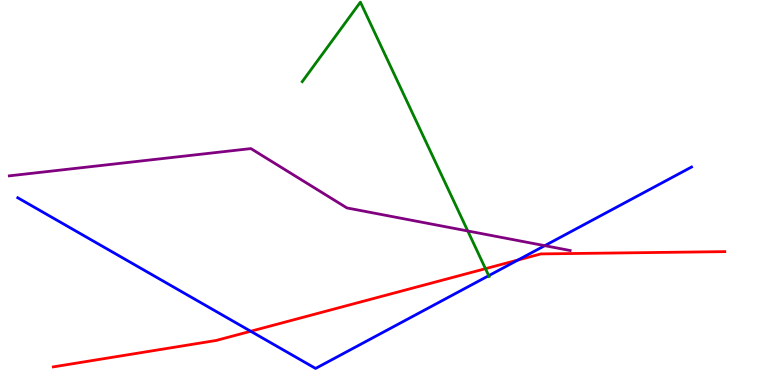[{'lines': ['blue', 'red'], 'intersections': [{'x': 3.23, 'y': 1.4}, {'x': 6.68, 'y': 3.25}]}, {'lines': ['green', 'red'], 'intersections': [{'x': 6.26, 'y': 3.02}]}, {'lines': ['purple', 'red'], 'intersections': []}, {'lines': ['blue', 'green'], 'intersections': [{'x': 6.31, 'y': 2.84}]}, {'lines': ['blue', 'purple'], 'intersections': [{'x': 7.03, 'y': 3.62}]}, {'lines': ['green', 'purple'], 'intersections': [{'x': 6.04, 'y': 4.0}]}]